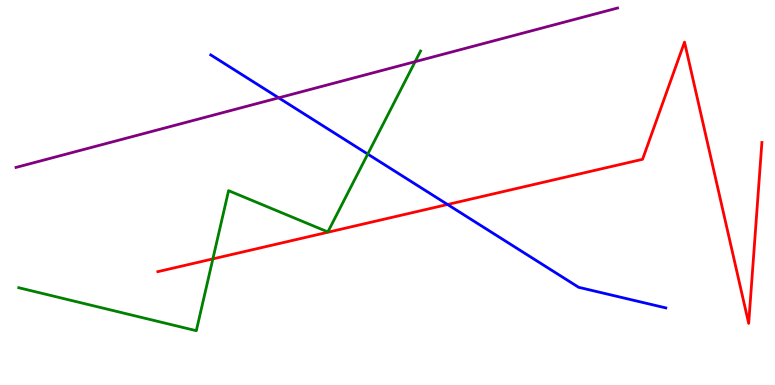[{'lines': ['blue', 'red'], 'intersections': [{'x': 5.77, 'y': 4.69}]}, {'lines': ['green', 'red'], 'intersections': [{'x': 2.75, 'y': 3.28}]}, {'lines': ['purple', 'red'], 'intersections': []}, {'lines': ['blue', 'green'], 'intersections': [{'x': 4.75, 'y': 6.0}]}, {'lines': ['blue', 'purple'], 'intersections': [{'x': 3.6, 'y': 7.46}]}, {'lines': ['green', 'purple'], 'intersections': [{'x': 5.36, 'y': 8.4}]}]